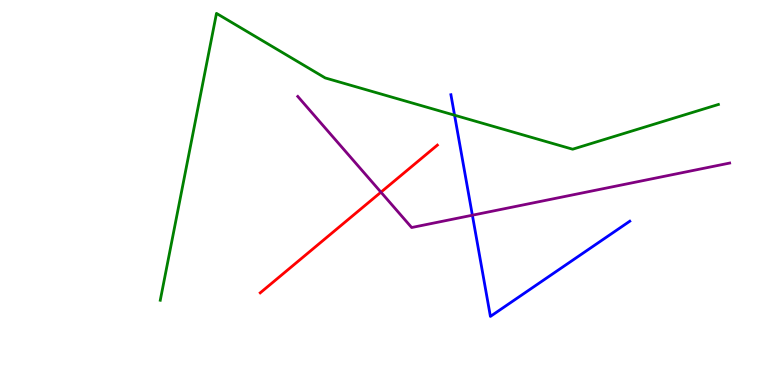[{'lines': ['blue', 'red'], 'intersections': []}, {'lines': ['green', 'red'], 'intersections': []}, {'lines': ['purple', 'red'], 'intersections': [{'x': 4.92, 'y': 5.01}]}, {'lines': ['blue', 'green'], 'intersections': [{'x': 5.87, 'y': 7.01}]}, {'lines': ['blue', 'purple'], 'intersections': [{'x': 6.1, 'y': 4.41}]}, {'lines': ['green', 'purple'], 'intersections': []}]